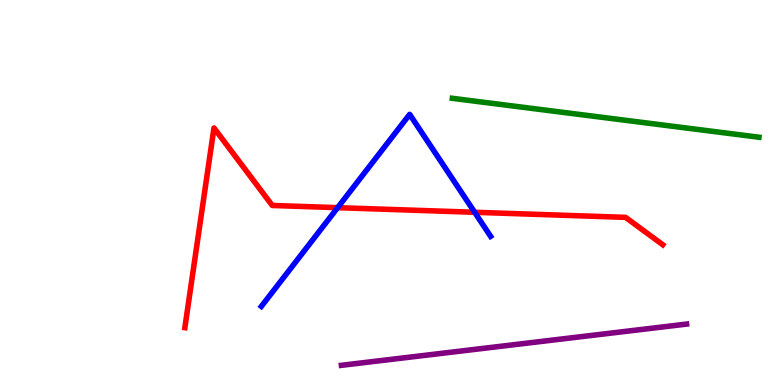[{'lines': ['blue', 'red'], 'intersections': [{'x': 4.36, 'y': 4.61}, {'x': 6.12, 'y': 4.49}]}, {'lines': ['green', 'red'], 'intersections': []}, {'lines': ['purple', 'red'], 'intersections': []}, {'lines': ['blue', 'green'], 'intersections': []}, {'lines': ['blue', 'purple'], 'intersections': []}, {'lines': ['green', 'purple'], 'intersections': []}]